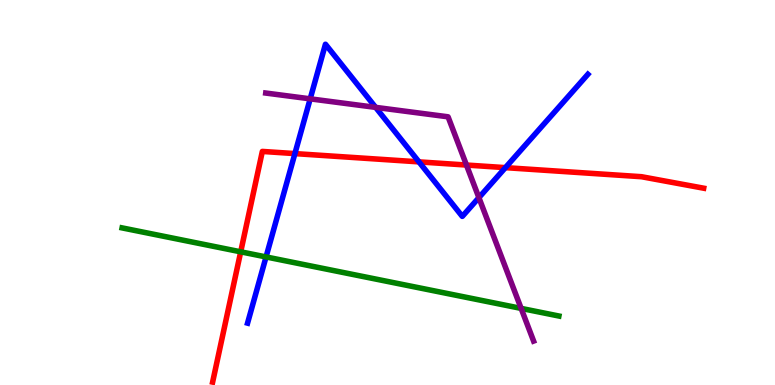[{'lines': ['blue', 'red'], 'intersections': [{'x': 3.81, 'y': 6.01}, {'x': 5.41, 'y': 5.8}, {'x': 6.52, 'y': 5.65}]}, {'lines': ['green', 'red'], 'intersections': [{'x': 3.11, 'y': 3.46}]}, {'lines': ['purple', 'red'], 'intersections': [{'x': 6.02, 'y': 5.71}]}, {'lines': ['blue', 'green'], 'intersections': [{'x': 3.43, 'y': 3.33}]}, {'lines': ['blue', 'purple'], 'intersections': [{'x': 4.0, 'y': 7.43}, {'x': 4.85, 'y': 7.21}, {'x': 6.18, 'y': 4.87}]}, {'lines': ['green', 'purple'], 'intersections': [{'x': 6.72, 'y': 1.99}]}]